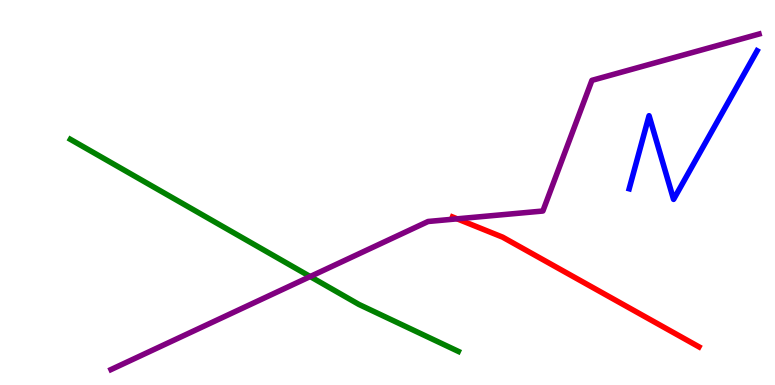[{'lines': ['blue', 'red'], 'intersections': []}, {'lines': ['green', 'red'], 'intersections': []}, {'lines': ['purple', 'red'], 'intersections': [{'x': 5.9, 'y': 4.32}]}, {'lines': ['blue', 'green'], 'intersections': []}, {'lines': ['blue', 'purple'], 'intersections': []}, {'lines': ['green', 'purple'], 'intersections': [{'x': 4.0, 'y': 2.82}]}]